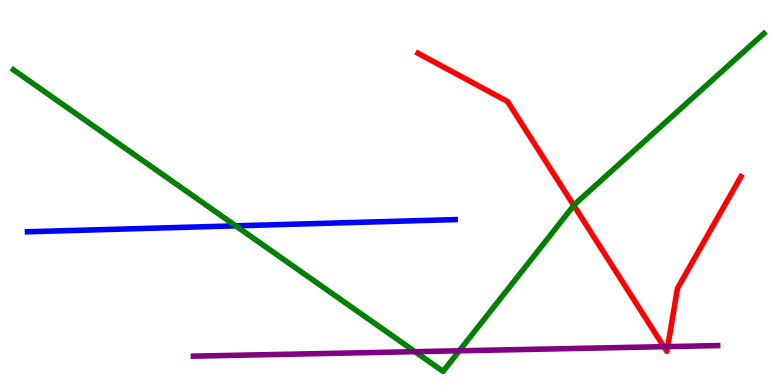[{'lines': ['blue', 'red'], 'intersections': []}, {'lines': ['green', 'red'], 'intersections': [{'x': 7.4, 'y': 4.66}]}, {'lines': ['purple', 'red'], 'intersections': [{'x': 8.57, 'y': 0.995}, {'x': 8.62, 'y': 0.997}]}, {'lines': ['blue', 'green'], 'intersections': [{'x': 3.04, 'y': 4.13}]}, {'lines': ['blue', 'purple'], 'intersections': []}, {'lines': ['green', 'purple'], 'intersections': [{'x': 5.36, 'y': 0.865}, {'x': 5.93, 'y': 0.888}]}]